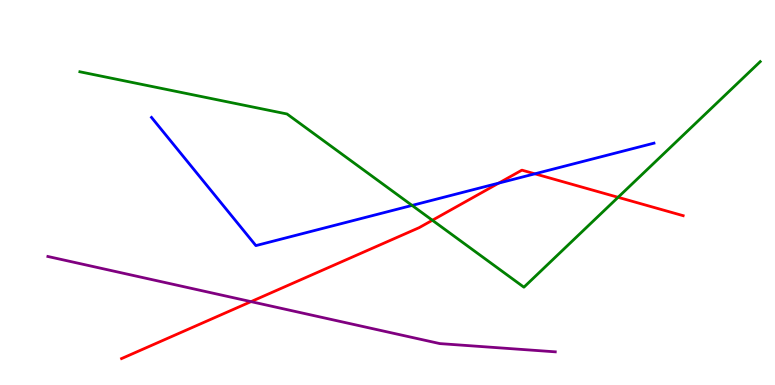[{'lines': ['blue', 'red'], 'intersections': [{'x': 6.44, 'y': 5.24}, {'x': 6.9, 'y': 5.49}]}, {'lines': ['green', 'red'], 'intersections': [{'x': 5.58, 'y': 4.28}, {'x': 7.98, 'y': 4.88}]}, {'lines': ['purple', 'red'], 'intersections': [{'x': 3.24, 'y': 2.17}]}, {'lines': ['blue', 'green'], 'intersections': [{'x': 5.32, 'y': 4.66}]}, {'lines': ['blue', 'purple'], 'intersections': []}, {'lines': ['green', 'purple'], 'intersections': []}]